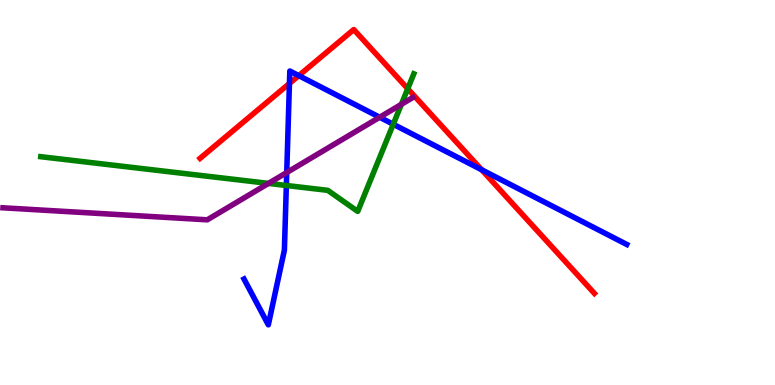[{'lines': ['blue', 'red'], 'intersections': [{'x': 3.73, 'y': 7.83}, {'x': 3.86, 'y': 8.04}, {'x': 6.21, 'y': 5.59}]}, {'lines': ['green', 'red'], 'intersections': [{'x': 5.26, 'y': 7.7}]}, {'lines': ['purple', 'red'], 'intersections': []}, {'lines': ['blue', 'green'], 'intersections': [{'x': 3.69, 'y': 5.18}, {'x': 5.07, 'y': 6.77}]}, {'lines': ['blue', 'purple'], 'intersections': [{'x': 3.7, 'y': 5.52}, {'x': 4.9, 'y': 6.95}]}, {'lines': ['green', 'purple'], 'intersections': [{'x': 3.46, 'y': 5.24}, {'x': 5.18, 'y': 7.29}]}]